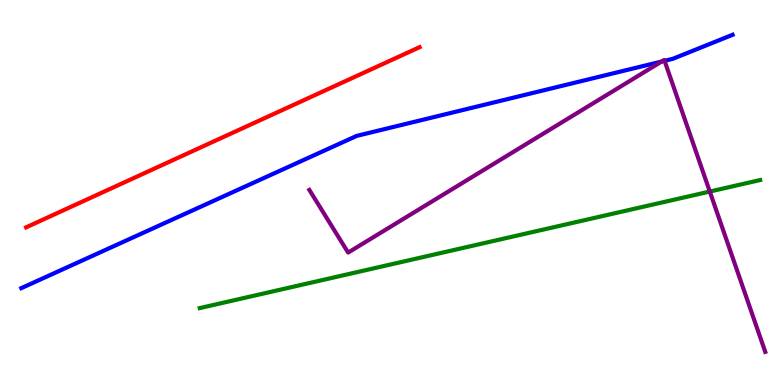[{'lines': ['blue', 'red'], 'intersections': []}, {'lines': ['green', 'red'], 'intersections': []}, {'lines': ['purple', 'red'], 'intersections': []}, {'lines': ['blue', 'green'], 'intersections': []}, {'lines': ['blue', 'purple'], 'intersections': [{'x': 8.54, 'y': 8.4}, {'x': 8.58, 'y': 8.42}]}, {'lines': ['green', 'purple'], 'intersections': [{'x': 9.16, 'y': 5.02}]}]